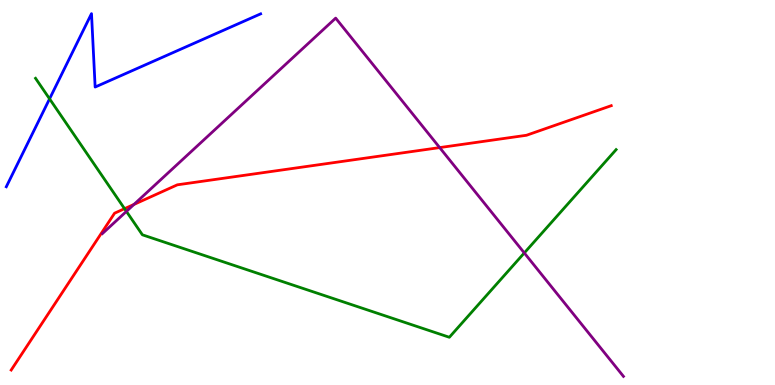[{'lines': ['blue', 'red'], 'intersections': []}, {'lines': ['green', 'red'], 'intersections': [{'x': 1.61, 'y': 4.58}]}, {'lines': ['purple', 'red'], 'intersections': [{'x': 1.73, 'y': 4.69}, {'x': 5.67, 'y': 6.17}]}, {'lines': ['blue', 'green'], 'intersections': [{'x': 0.64, 'y': 7.43}]}, {'lines': ['blue', 'purple'], 'intersections': []}, {'lines': ['green', 'purple'], 'intersections': [{'x': 1.63, 'y': 4.51}, {'x': 6.77, 'y': 3.43}]}]